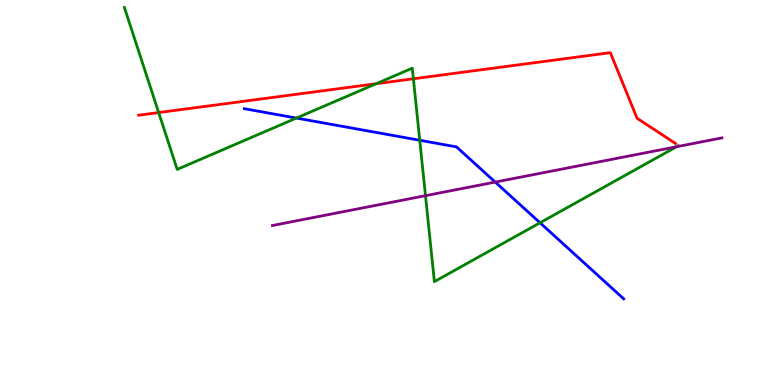[{'lines': ['blue', 'red'], 'intersections': []}, {'lines': ['green', 'red'], 'intersections': [{'x': 2.05, 'y': 7.08}, {'x': 4.85, 'y': 7.83}, {'x': 5.33, 'y': 7.95}]}, {'lines': ['purple', 'red'], 'intersections': []}, {'lines': ['blue', 'green'], 'intersections': [{'x': 3.82, 'y': 6.93}, {'x': 5.42, 'y': 6.36}, {'x': 6.97, 'y': 4.21}]}, {'lines': ['blue', 'purple'], 'intersections': [{'x': 6.39, 'y': 5.27}]}, {'lines': ['green', 'purple'], 'intersections': [{'x': 5.49, 'y': 4.92}, {'x': 8.73, 'y': 6.19}]}]